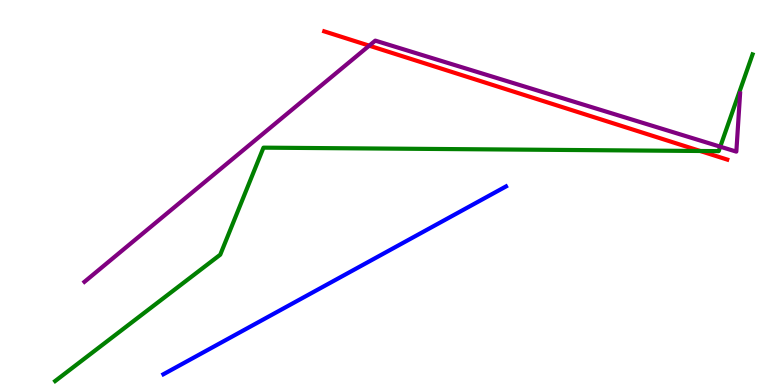[{'lines': ['blue', 'red'], 'intersections': []}, {'lines': ['green', 'red'], 'intersections': [{'x': 9.04, 'y': 6.08}]}, {'lines': ['purple', 'red'], 'intersections': [{'x': 4.76, 'y': 8.81}]}, {'lines': ['blue', 'green'], 'intersections': []}, {'lines': ['blue', 'purple'], 'intersections': []}, {'lines': ['green', 'purple'], 'intersections': [{'x': 9.29, 'y': 6.19}]}]